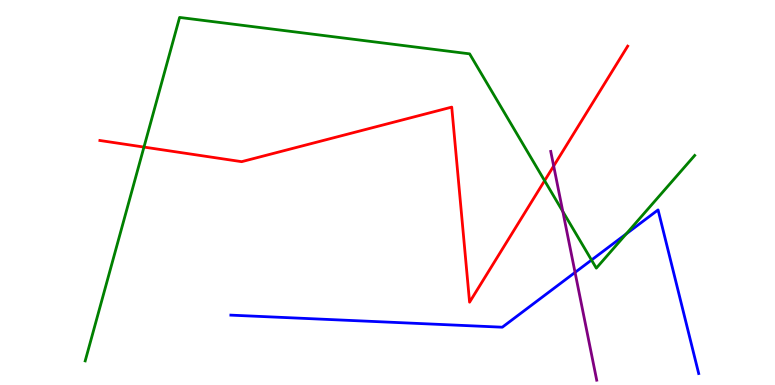[{'lines': ['blue', 'red'], 'intersections': []}, {'lines': ['green', 'red'], 'intersections': [{'x': 1.86, 'y': 6.18}, {'x': 7.03, 'y': 5.31}]}, {'lines': ['purple', 'red'], 'intersections': [{'x': 7.14, 'y': 5.69}]}, {'lines': ['blue', 'green'], 'intersections': [{'x': 7.63, 'y': 3.25}, {'x': 8.08, 'y': 3.92}]}, {'lines': ['blue', 'purple'], 'intersections': [{'x': 7.42, 'y': 2.92}]}, {'lines': ['green', 'purple'], 'intersections': [{'x': 7.26, 'y': 4.51}]}]